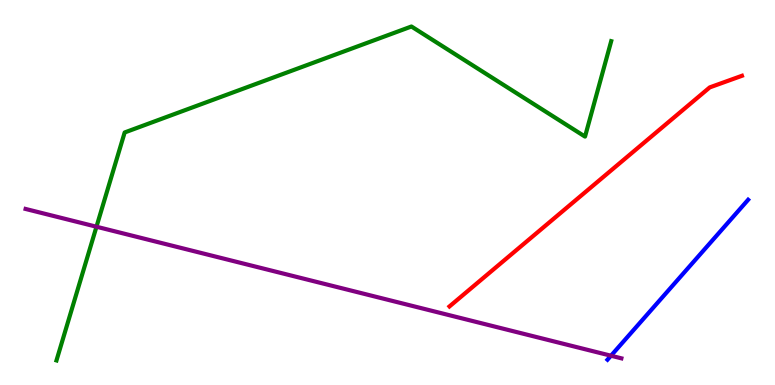[{'lines': ['blue', 'red'], 'intersections': []}, {'lines': ['green', 'red'], 'intersections': []}, {'lines': ['purple', 'red'], 'intersections': []}, {'lines': ['blue', 'green'], 'intersections': []}, {'lines': ['blue', 'purple'], 'intersections': [{'x': 7.88, 'y': 0.761}]}, {'lines': ['green', 'purple'], 'intersections': [{'x': 1.24, 'y': 4.11}]}]